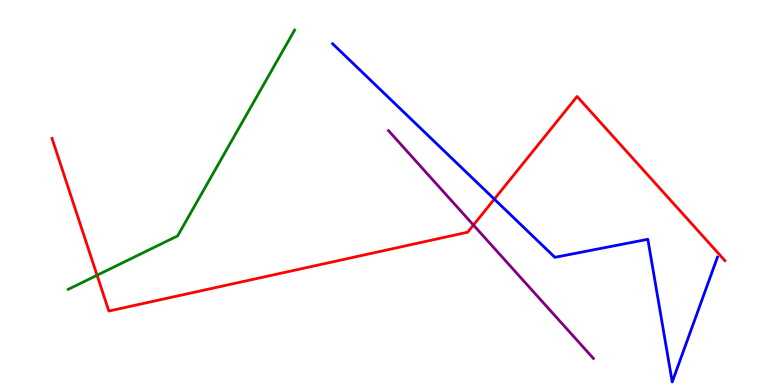[{'lines': ['blue', 'red'], 'intersections': [{'x': 6.38, 'y': 4.83}]}, {'lines': ['green', 'red'], 'intersections': [{'x': 1.25, 'y': 2.85}]}, {'lines': ['purple', 'red'], 'intersections': [{'x': 6.11, 'y': 4.15}]}, {'lines': ['blue', 'green'], 'intersections': []}, {'lines': ['blue', 'purple'], 'intersections': []}, {'lines': ['green', 'purple'], 'intersections': []}]